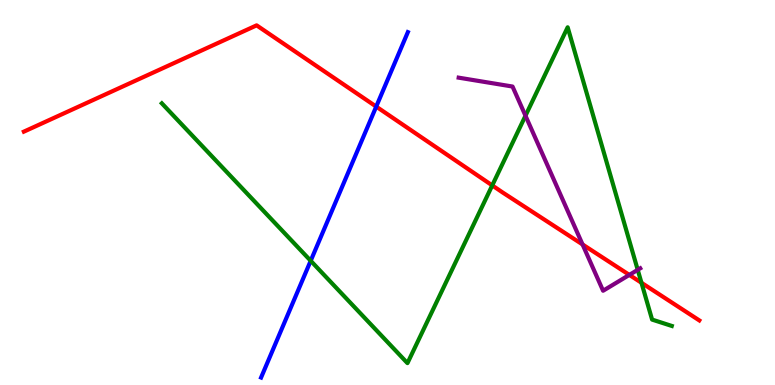[{'lines': ['blue', 'red'], 'intersections': [{'x': 4.85, 'y': 7.23}]}, {'lines': ['green', 'red'], 'intersections': [{'x': 6.35, 'y': 5.18}, {'x': 8.28, 'y': 2.66}]}, {'lines': ['purple', 'red'], 'intersections': [{'x': 7.52, 'y': 3.65}, {'x': 8.12, 'y': 2.86}]}, {'lines': ['blue', 'green'], 'intersections': [{'x': 4.01, 'y': 3.23}]}, {'lines': ['blue', 'purple'], 'intersections': []}, {'lines': ['green', 'purple'], 'intersections': [{'x': 6.78, 'y': 6.99}, {'x': 8.23, 'y': 2.99}]}]